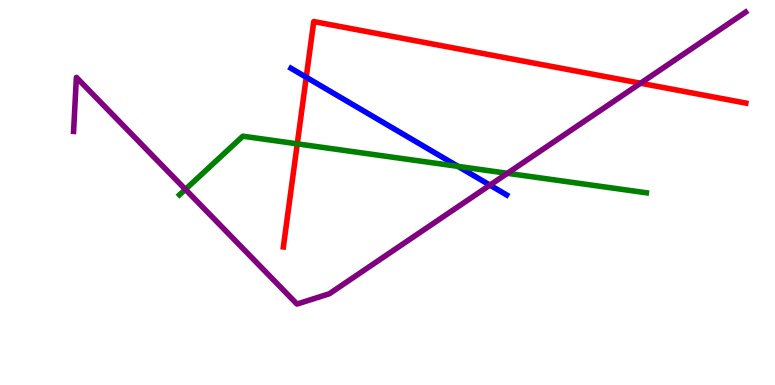[{'lines': ['blue', 'red'], 'intersections': [{'x': 3.95, 'y': 7.99}]}, {'lines': ['green', 'red'], 'intersections': [{'x': 3.84, 'y': 6.26}]}, {'lines': ['purple', 'red'], 'intersections': [{'x': 8.27, 'y': 7.84}]}, {'lines': ['blue', 'green'], 'intersections': [{'x': 5.91, 'y': 5.68}]}, {'lines': ['blue', 'purple'], 'intersections': [{'x': 6.32, 'y': 5.19}]}, {'lines': ['green', 'purple'], 'intersections': [{'x': 2.39, 'y': 5.08}, {'x': 6.55, 'y': 5.5}]}]